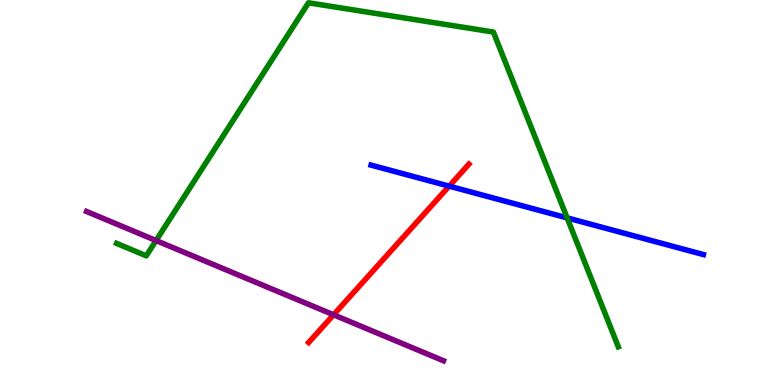[{'lines': ['blue', 'red'], 'intersections': [{'x': 5.8, 'y': 5.17}]}, {'lines': ['green', 'red'], 'intersections': []}, {'lines': ['purple', 'red'], 'intersections': [{'x': 4.3, 'y': 1.82}]}, {'lines': ['blue', 'green'], 'intersections': [{'x': 7.32, 'y': 4.34}]}, {'lines': ['blue', 'purple'], 'intersections': []}, {'lines': ['green', 'purple'], 'intersections': [{'x': 2.01, 'y': 3.75}]}]